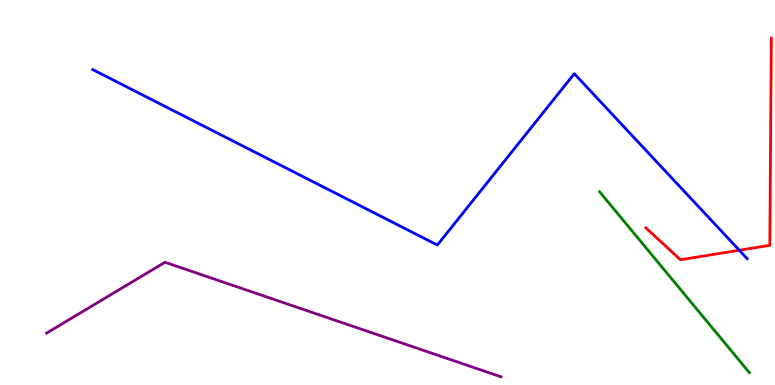[{'lines': ['blue', 'red'], 'intersections': [{'x': 9.54, 'y': 3.5}]}, {'lines': ['green', 'red'], 'intersections': []}, {'lines': ['purple', 'red'], 'intersections': []}, {'lines': ['blue', 'green'], 'intersections': []}, {'lines': ['blue', 'purple'], 'intersections': []}, {'lines': ['green', 'purple'], 'intersections': []}]